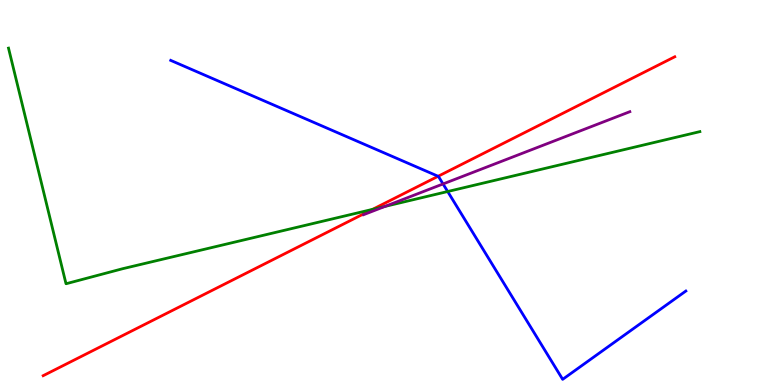[{'lines': ['blue', 'red'], 'intersections': [{'x': 5.65, 'y': 5.42}]}, {'lines': ['green', 'red'], 'intersections': [{'x': 4.81, 'y': 4.56}]}, {'lines': ['purple', 'red'], 'intersections': []}, {'lines': ['blue', 'green'], 'intersections': [{'x': 5.78, 'y': 5.03}]}, {'lines': ['blue', 'purple'], 'intersections': [{'x': 5.72, 'y': 5.22}]}, {'lines': ['green', 'purple'], 'intersections': [{'x': 4.97, 'y': 4.64}]}]